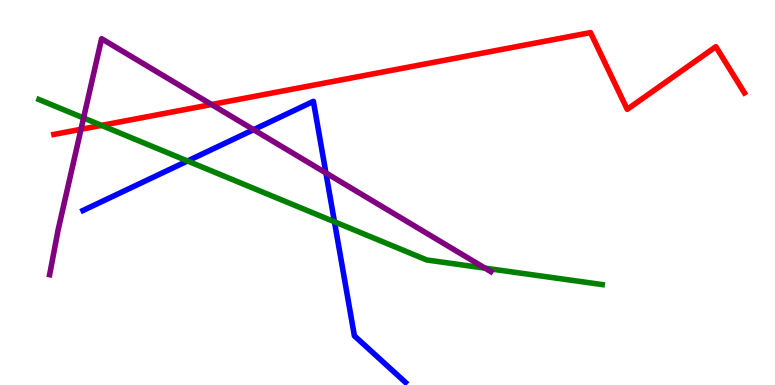[{'lines': ['blue', 'red'], 'intersections': []}, {'lines': ['green', 'red'], 'intersections': [{'x': 1.31, 'y': 6.74}]}, {'lines': ['purple', 'red'], 'intersections': [{'x': 1.05, 'y': 6.64}, {'x': 2.73, 'y': 7.29}]}, {'lines': ['blue', 'green'], 'intersections': [{'x': 2.42, 'y': 5.82}, {'x': 4.32, 'y': 4.24}]}, {'lines': ['blue', 'purple'], 'intersections': [{'x': 3.27, 'y': 6.63}, {'x': 4.21, 'y': 5.51}]}, {'lines': ['green', 'purple'], 'intersections': [{'x': 1.08, 'y': 6.94}, {'x': 6.26, 'y': 3.04}]}]